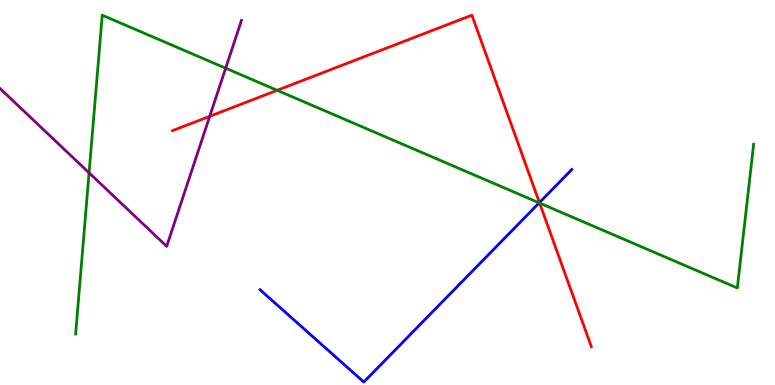[{'lines': ['blue', 'red'], 'intersections': [{'x': 6.96, 'y': 4.74}]}, {'lines': ['green', 'red'], 'intersections': [{'x': 3.58, 'y': 7.65}, {'x': 6.96, 'y': 4.73}]}, {'lines': ['purple', 'red'], 'intersections': [{'x': 2.71, 'y': 6.98}]}, {'lines': ['blue', 'green'], 'intersections': [{'x': 6.96, 'y': 4.73}]}, {'lines': ['blue', 'purple'], 'intersections': []}, {'lines': ['green', 'purple'], 'intersections': [{'x': 1.15, 'y': 5.51}, {'x': 2.91, 'y': 8.23}]}]